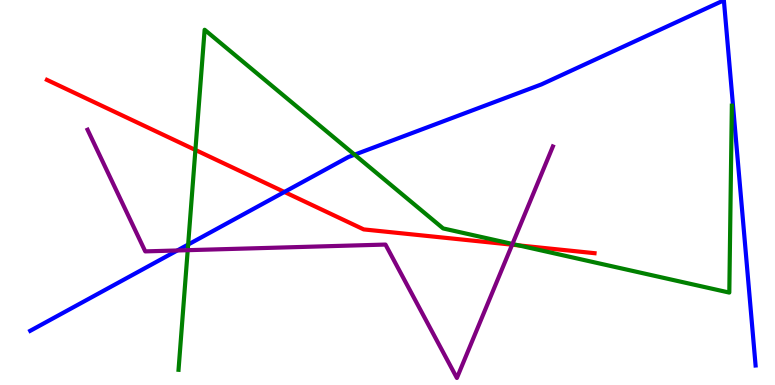[{'lines': ['blue', 'red'], 'intersections': [{'x': 3.67, 'y': 5.01}]}, {'lines': ['green', 'red'], 'intersections': [{'x': 2.52, 'y': 6.11}, {'x': 6.69, 'y': 3.63}]}, {'lines': ['purple', 'red'], 'intersections': [{'x': 6.61, 'y': 3.64}]}, {'lines': ['blue', 'green'], 'intersections': [{'x': 2.43, 'y': 3.65}, {'x': 4.58, 'y': 5.98}]}, {'lines': ['blue', 'purple'], 'intersections': [{'x': 2.29, 'y': 3.49}]}, {'lines': ['green', 'purple'], 'intersections': [{'x': 2.42, 'y': 3.5}, {'x': 6.61, 'y': 3.66}]}]